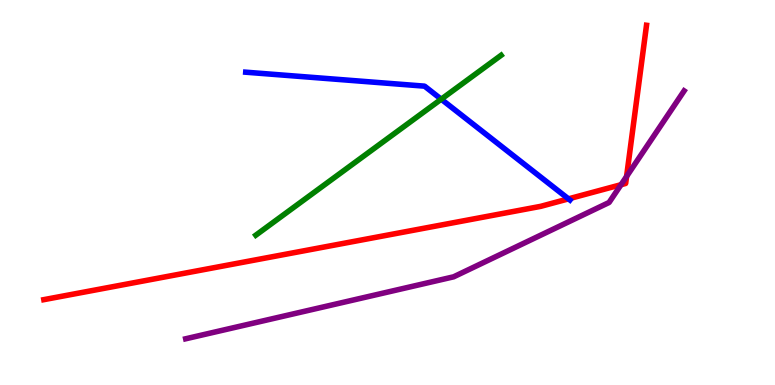[{'lines': ['blue', 'red'], 'intersections': [{'x': 7.34, 'y': 4.83}]}, {'lines': ['green', 'red'], 'intersections': []}, {'lines': ['purple', 'red'], 'intersections': [{'x': 8.01, 'y': 5.2}, {'x': 8.08, 'y': 5.42}]}, {'lines': ['blue', 'green'], 'intersections': [{'x': 5.69, 'y': 7.42}]}, {'lines': ['blue', 'purple'], 'intersections': []}, {'lines': ['green', 'purple'], 'intersections': []}]